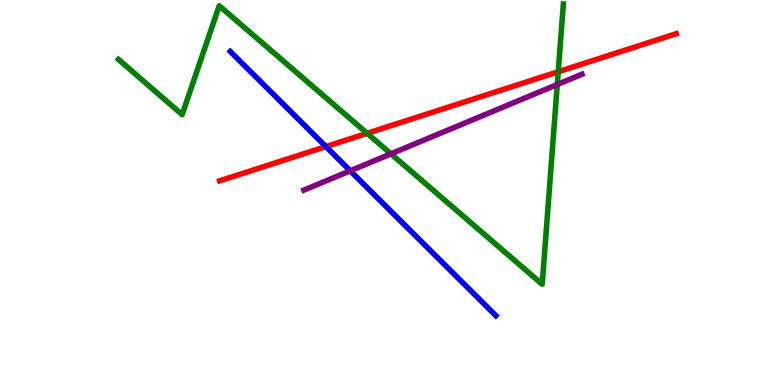[{'lines': ['blue', 'red'], 'intersections': [{'x': 4.21, 'y': 6.19}]}, {'lines': ['green', 'red'], 'intersections': [{'x': 4.74, 'y': 6.54}, {'x': 7.2, 'y': 8.14}]}, {'lines': ['purple', 'red'], 'intersections': []}, {'lines': ['blue', 'green'], 'intersections': []}, {'lines': ['blue', 'purple'], 'intersections': [{'x': 4.52, 'y': 5.56}]}, {'lines': ['green', 'purple'], 'intersections': [{'x': 5.04, 'y': 6.0}, {'x': 7.19, 'y': 7.8}]}]